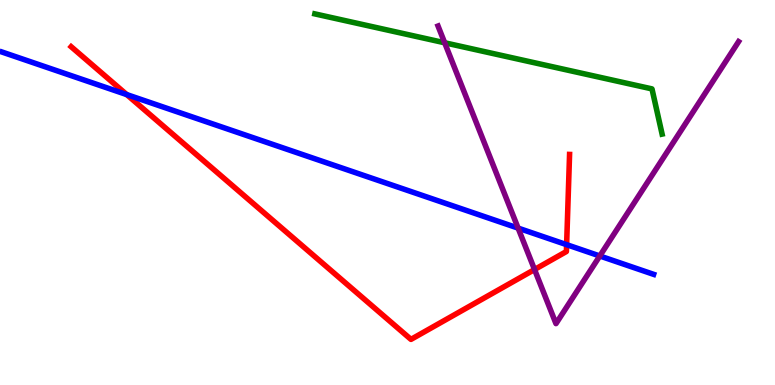[{'lines': ['blue', 'red'], 'intersections': [{'x': 1.64, 'y': 7.54}, {'x': 7.31, 'y': 3.65}]}, {'lines': ['green', 'red'], 'intersections': []}, {'lines': ['purple', 'red'], 'intersections': [{'x': 6.9, 'y': 3.0}]}, {'lines': ['blue', 'green'], 'intersections': []}, {'lines': ['blue', 'purple'], 'intersections': [{'x': 6.69, 'y': 4.07}, {'x': 7.74, 'y': 3.35}]}, {'lines': ['green', 'purple'], 'intersections': [{'x': 5.74, 'y': 8.89}]}]